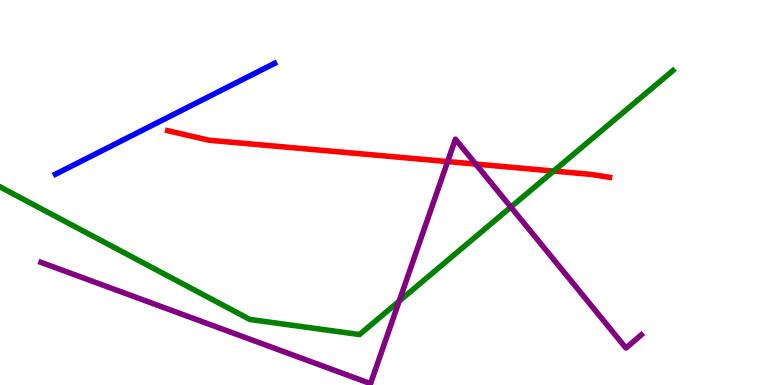[{'lines': ['blue', 'red'], 'intersections': []}, {'lines': ['green', 'red'], 'intersections': [{'x': 7.14, 'y': 5.56}]}, {'lines': ['purple', 'red'], 'intersections': [{'x': 5.78, 'y': 5.8}, {'x': 6.14, 'y': 5.74}]}, {'lines': ['blue', 'green'], 'intersections': []}, {'lines': ['blue', 'purple'], 'intersections': []}, {'lines': ['green', 'purple'], 'intersections': [{'x': 5.15, 'y': 2.18}, {'x': 6.59, 'y': 4.62}]}]